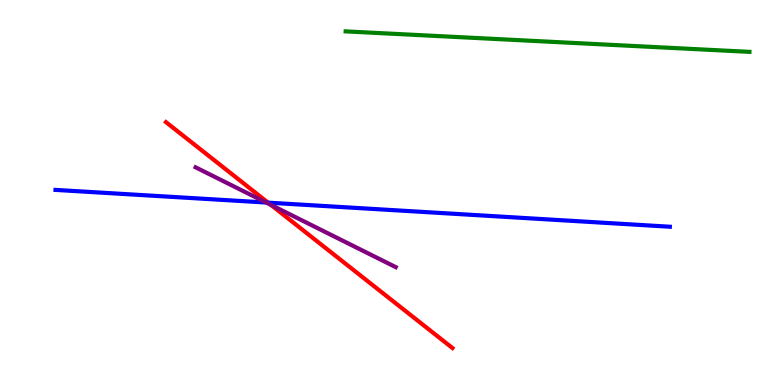[{'lines': ['blue', 'red'], 'intersections': [{'x': 3.46, 'y': 4.74}]}, {'lines': ['green', 'red'], 'intersections': []}, {'lines': ['purple', 'red'], 'intersections': [{'x': 3.5, 'y': 4.68}]}, {'lines': ['blue', 'green'], 'intersections': []}, {'lines': ['blue', 'purple'], 'intersections': [{'x': 3.43, 'y': 4.74}]}, {'lines': ['green', 'purple'], 'intersections': []}]